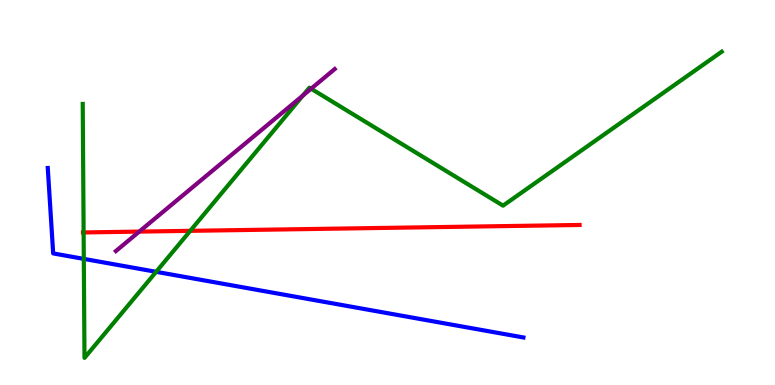[{'lines': ['blue', 'red'], 'intersections': []}, {'lines': ['green', 'red'], 'intersections': [{'x': 1.08, 'y': 3.96}, {'x': 2.45, 'y': 4.0}]}, {'lines': ['purple', 'red'], 'intersections': [{'x': 1.8, 'y': 3.98}]}, {'lines': ['blue', 'green'], 'intersections': [{'x': 1.08, 'y': 3.28}, {'x': 2.01, 'y': 2.94}]}, {'lines': ['blue', 'purple'], 'intersections': []}, {'lines': ['green', 'purple'], 'intersections': [{'x': 3.91, 'y': 7.52}, {'x': 4.01, 'y': 7.7}]}]